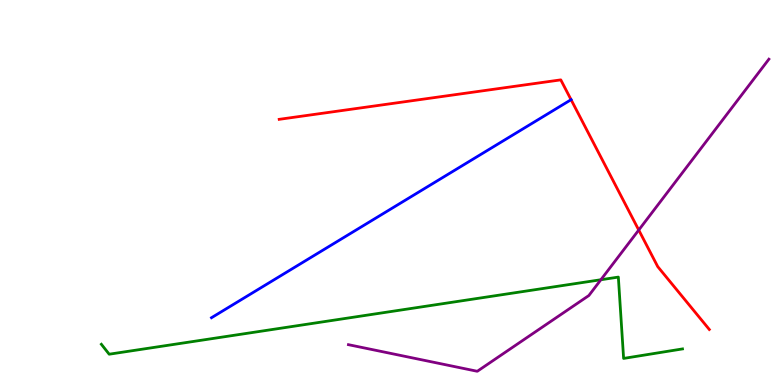[{'lines': ['blue', 'red'], 'intersections': [{'x': 7.37, 'y': 7.41}]}, {'lines': ['green', 'red'], 'intersections': []}, {'lines': ['purple', 'red'], 'intersections': [{'x': 8.24, 'y': 4.03}]}, {'lines': ['blue', 'green'], 'intersections': []}, {'lines': ['blue', 'purple'], 'intersections': []}, {'lines': ['green', 'purple'], 'intersections': [{'x': 7.75, 'y': 2.73}]}]